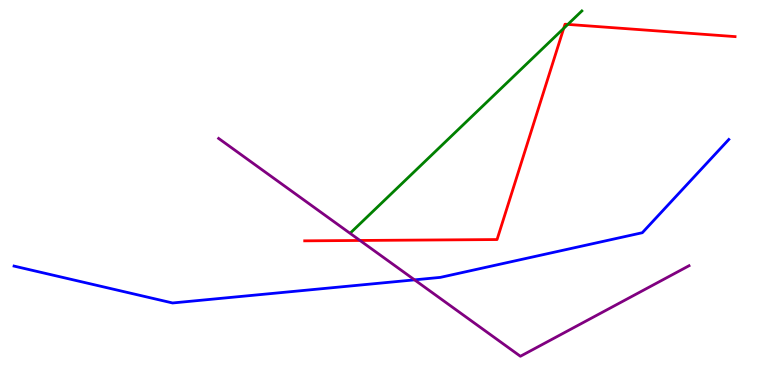[{'lines': ['blue', 'red'], 'intersections': []}, {'lines': ['green', 'red'], 'intersections': [{'x': 7.27, 'y': 9.26}, {'x': 7.33, 'y': 9.37}]}, {'lines': ['purple', 'red'], 'intersections': [{'x': 4.64, 'y': 3.75}]}, {'lines': ['blue', 'green'], 'intersections': []}, {'lines': ['blue', 'purple'], 'intersections': [{'x': 5.35, 'y': 2.73}]}, {'lines': ['green', 'purple'], 'intersections': []}]